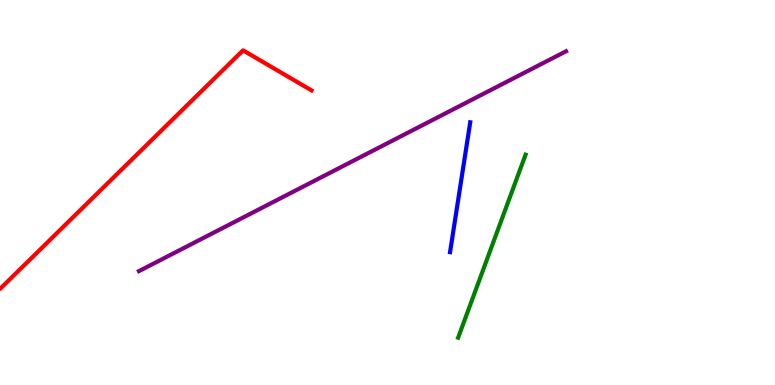[{'lines': ['blue', 'red'], 'intersections': []}, {'lines': ['green', 'red'], 'intersections': []}, {'lines': ['purple', 'red'], 'intersections': []}, {'lines': ['blue', 'green'], 'intersections': []}, {'lines': ['blue', 'purple'], 'intersections': []}, {'lines': ['green', 'purple'], 'intersections': []}]